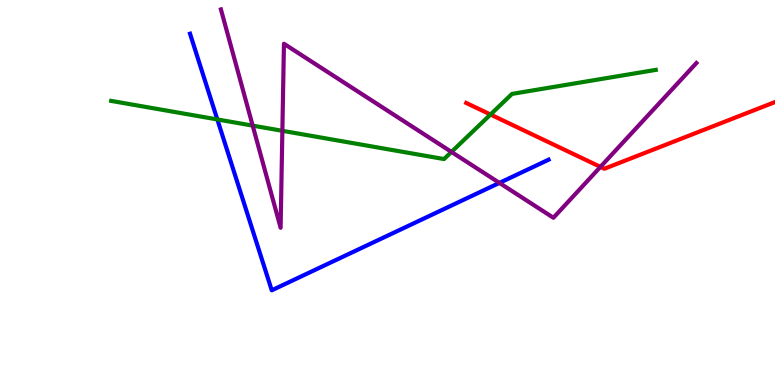[{'lines': ['blue', 'red'], 'intersections': []}, {'lines': ['green', 'red'], 'intersections': [{'x': 6.33, 'y': 7.03}]}, {'lines': ['purple', 'red'], 'intersections': [{'x': 7.75, 'y': 5.67}]}, {'lines': ['blue', 'green'], 'intersections': [{'x': 2.8, 'y': 6.9}]}, {'lines': ['blue', 'purple'], 'intersections': [{'x': 6.44, 'y': 5.25}]}, {'lines': ['green', 'purple'], 'intersections': [{'x': 3.26, 'y': 6.74}, {'x': 3.64, 'y': 6.6}, {'x': 5.83, 'y': 6.05}]}]